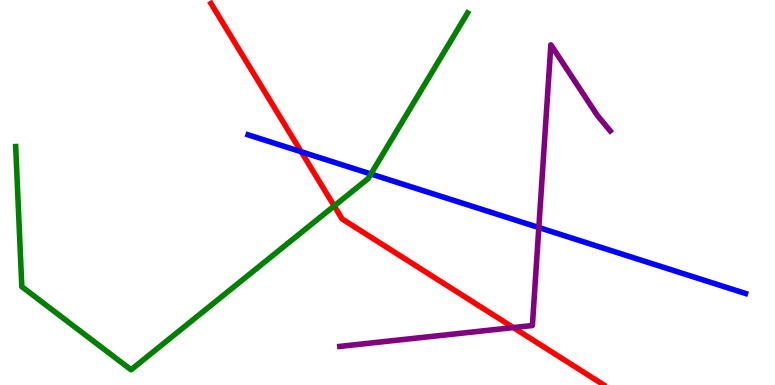[{'lines': ['blue', 'red'], 'intersections': [{'x': 3.89, 'y': 6.06}]}, {'lines': ['green', 'red'], 'intersections': [{'x': 4.31, 'y': 4.65}]}, {'lines': ['purple', 'red'], 'intersections': [{'x': 6.62, 'y': 1.49}]}, {'lines': ['blue', 'green'], 'intersections': [{'x': 4.79, 'y': 5.48}]}, {'lines': ['blue', 'purple'], 'intersections': [{'x': 6.95, 'y': 4.09}]}, {'lines': ['green', 'purple'], 'intersections': []}]